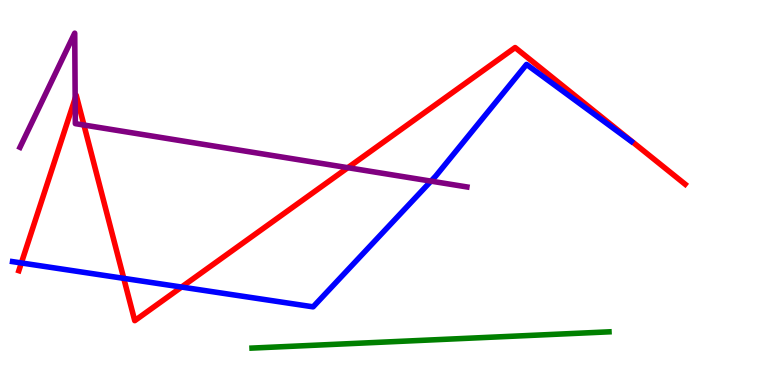[{'lines': ['blue', 'red'], 'intersections': [{'x': 0.276, 'y': 3.17}, {'x': 1.6, 'y': 2.77}, {'x': 2.34, 'y': 2.54}]}, {'lines': ['green', 'red'], 'intersections': []}, {'lines': ['purple', 'red'], 'intersections': [{'x': 0.97, 'y': 7.44}, {'x': 1.08, 'y': 6.75}, {'x': 4.49, 'y': 5.64}]}, {'lines': ['blue', 'green'], 'intersections': []}, {'lines': ['blue', 'purple'], 'intersections': [{'x': 5.56, 'y': 5.3}]}, {'lines': ['green', 'purple'], 'intersections': []}]